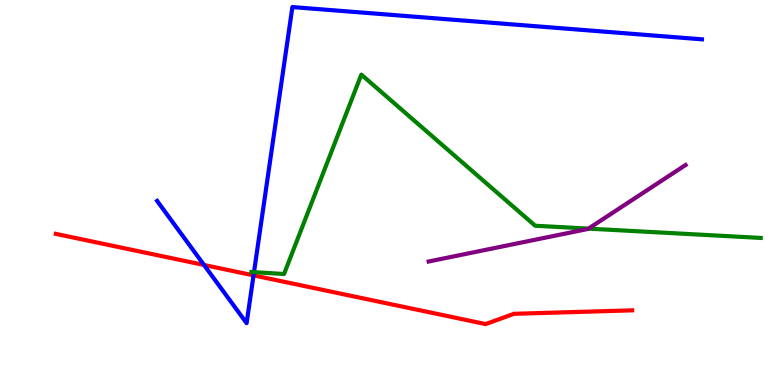[{'lines': ['blue', 'red'], 'intersections': [{'x': 2.63, 'y': 3.12}, {'x': 3.27, 'y': 2.85}]}, {'lines': ['green', 'red'], 'intersections': []}, {'lines': ['purple', 'red'], 'intersections': []}, {'lines': ['blue', 'green'], 'intersections': [{'x': 3.28, 'y': 2.93}]}, {'lines': ['blue', 'purple'], 'intersections': []}, {'lines': ['green', 'purple'], 'intersections': [{'x': 7.59, 'y': 4.06}]}]